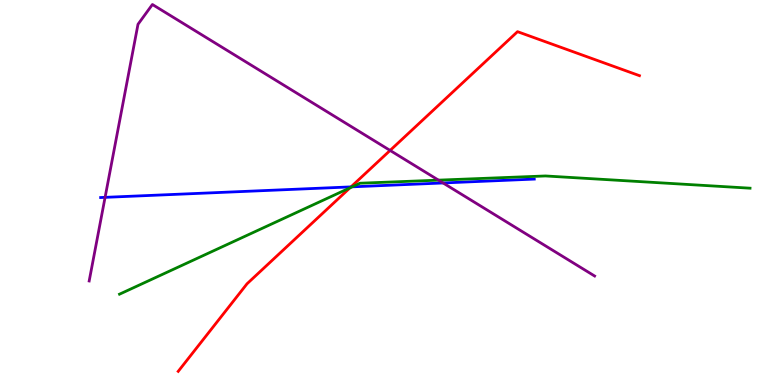[{'lines': ['blue', 'red'], 'intersections': [{'x': 4.53, 'y': 5.15}]}, {'lines': ['green', 'red'], 'intersections': [{'x': 4.52, 'y': 5.12}]}, {'lines': ['purple', 'red'], 'intersections': [{'x': 5.03, 'y': 6.09}]}, {'lines': ['blue', 'green'], 'intersections': [{'x': 4.54, 'y': 5.15}]}, {'lines': ['blue', 'purple'], 'intersections': [{'x': 1.36, 'y': 4.87}, {'x': 5.72, 'y': 5.25}]}, {'lines': ['green', 'purple'], 'intersections': [{'x': 5.66, 'y': 5.32}]}]